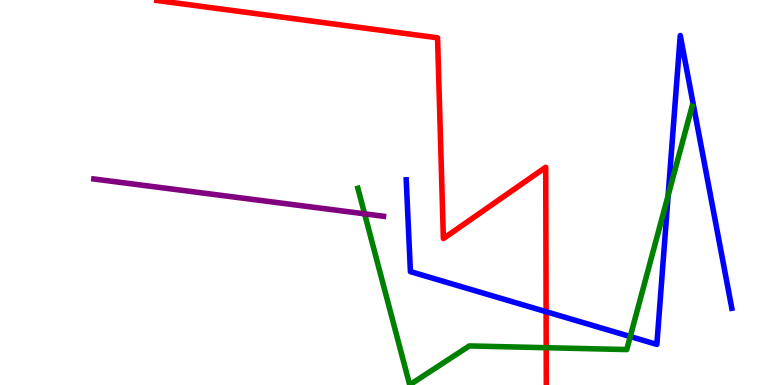[{'lines': ['blue', 'red'], 'intersections': [{'x': 7.05, 'y': 1.9}]}, {'lines': ['green', 'red'], 'intersections': [{'x': 7.05, 'y': 0.969}]}, {'lines': ['purple', 'red'], 'intersections': []}, {'lines': ['blue', 'green'], 'intersections': [{'x': 8.13, 'y': 1.26}, {'x': 8.62, 'y': 4.92}]}, {'lines': ['blue', 'purple'], 'intersections': []}, {'lines': ['green', 'purple'], 'intersections': [{'x': 4.7, 'y': 4.45}]}]